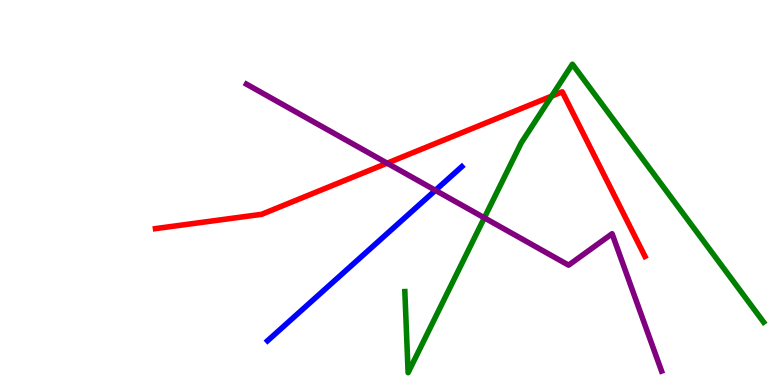[{'lines': ['blue', 'red'], 'intersections': []}, {'lines': ['green', 'red'], 'intersections': [{'x': 7.12, 'y': 7.5}]}, {'lines': ['purple', 'red'], 'intersections': [{'x': 5.0, 'y': 5.76}]}, {'lines': ['blue', 'green'], 'intersections': []}, {'lines': ['blue', 'purple'], 'intersections': [{'x': 5.62, 'y': 5.06}]}, {'lines': ['green', 'purple'], 'intersections': [{'x': 6.25, 'y': 4.34}]}]